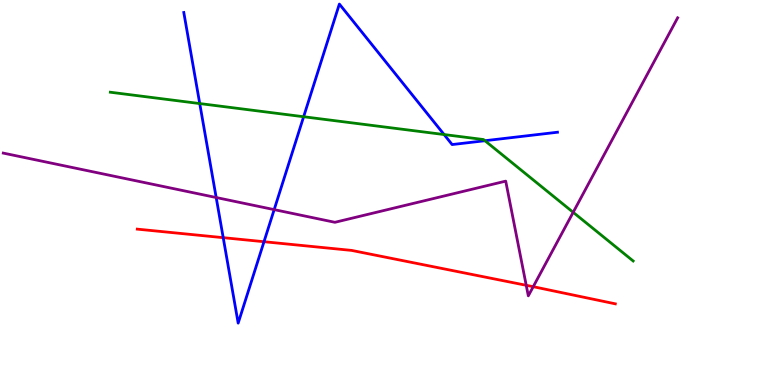[{'lines': ['blue', 'red'], 'intersections': [{'x': 2.88, 'y': 3.83}, {'x': 3.41, 'y': 3.72}]}, {'lines': ['green', 'red'], 'intersections': []}, {'lines': ['purple', 'red'], 'intersections': [{'x': 6.79, 'y': 2.59}, {'x': 6.88, 'y': 2.55}]}, {'lines': ['blue', 'green'], 'intersections': [{'x': 2.58, 'y': 7.31}, {'x': 3.92, 'y': 6.97}, {'x': 5.73, 'y': 6.51}, {'x': 6.26, 'y': 6.34}]}, {'lines': ['blue', 'purple'], 'intersections': [{'x': 2.79, 'y': 4.87}, {'x': 3.54, 'y': 4.56}]}, {'lines': ['green', 'purple'], 'intersections': [{'x': 7.4, 'y': 4.49}]}]